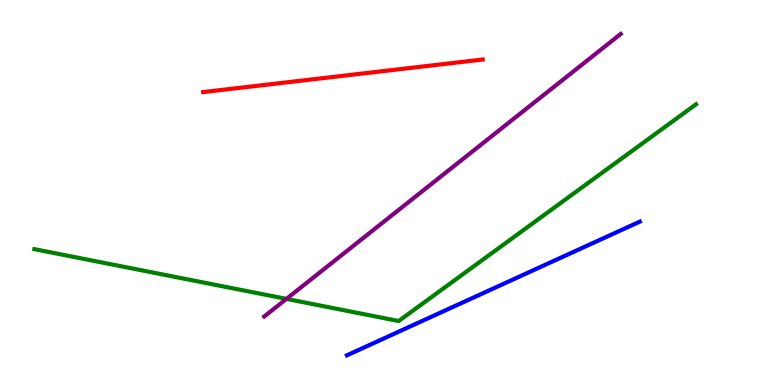[{'lines': ['blue', 'red'], 'intersections': []}, {'lines': ['green', 'red'], 'intersections': []}, {'lines': ['purple', 'red'], 'intersections': []}, {'lines': ['blue', 'green'], 'intersections': []}, {'lines': ['blue', 'purple'], 'intersections': []}, {'lines': ['green', 'purple'], 'intersections': [{'x': 3.7, 'y': 2.24}]}]